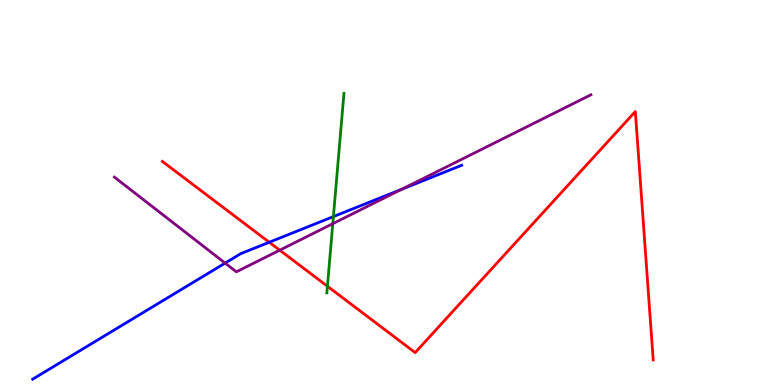[{'lines': ['blue', 'red'], 'intersections': [{'x': 3.47, 'y': 3.71}]}, {'lines': ['green', 'red'], 'intersections': [{'x': 4.22, 'y': 2.57}]}, {'lines': ['purple', 'red'], 'intersections': [{'x': 3.61, 'y': 3.5}]}, {'lines': ['blue', 'green'], 'intersections': [{'x': 4.3, 'y': 4.37}]}, {'lines': ['blue', 'purple'], 'intersections': [{'x': 2.9, 'y': 3.17}, {'x': 5.18, 'y': 5.08}]}, {'lines': ['green', 'purple'], 'intersections': [{'x': 4.29, 'y': 4.19}]}]